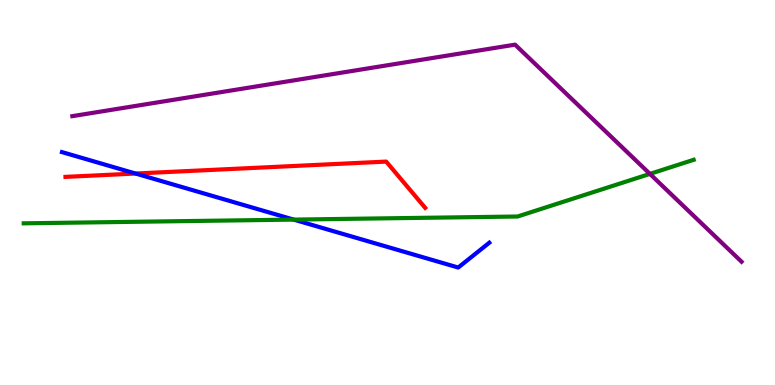[{'lines': ['blue', 'red'], 'intersections': [{'x': 1.75, 'y': 5.49}]}, {'lines': ['green', 'red'], 'intersections': []}, {'lines': ['purple', 'red'], 'intersections': []}, {'lines': ['blue', 'green'], 'intersections': [{'x': 3.79, 'y': 4.3}]}, {'lines': ['blue', 'purple'], 'intersections': []}, {'lines': ['green', 'purple'], 'intersections': [{'x': 8.39, 'y': 5.48}]}]